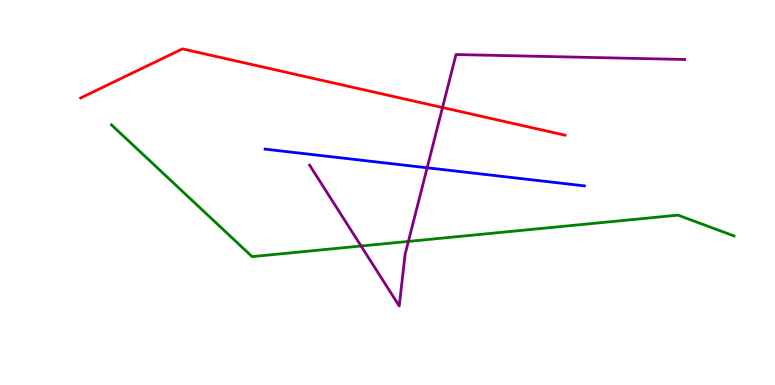[{'lines': ['blue', 'red'], 'intersections': []}, {'lines': ['green', 'red'], 'intersections': []}, {'lines': ['purple', 'red'], 'intersections': [{'x': 5.71, 'y': 7.21}]}, {'lines': ['blue', 'green'], 'intersections': []}, {'lines': ['blue', 'purple'], 'intersections': [{'x': 5.51, 'y': 5.64}]}, {'lines': ['green', 'purple'], 'intersections': [{'x': 4.66, 'y': 3.61}, {'x': 5.27, 'y': 3.73}]}]